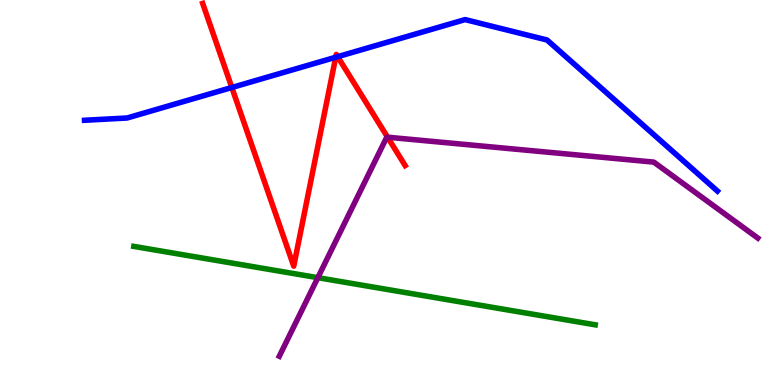[{'lines': ['blue', 'red'], 'intersections': [{'x': 2.99, 'y': 7.73}, {'x': 4.33, 'y': 8.51}, {'x': 4.36, 'y': 8.53}]}, {'lines': ['green', 'red'], 'intersections': []}, {'lines': ['purple', 'red'], 'intersections': [{'x': 5.0, 'y': 6.44}]}, {'lines': ['blue', 'green'], 'intersections': []}, {'lines': ['blue', 'purple'], 'intersections': []}, {'lines': ['green', 'purple'], 'intersections': [{'x': 4.1, 'y': 2.79}]}]